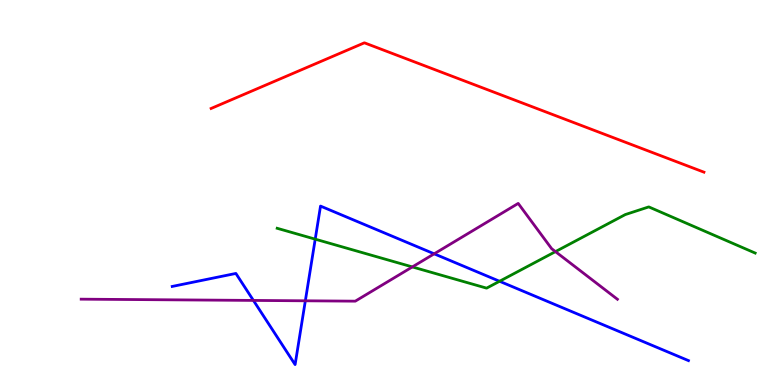[{'lines': ['blue', 'red'], 'intersections': []}, {'lines': ['green', 'red'], 'intersections': []}, {'lines': ['purple', 'red'], 'intersections': []}, {'lines': ['blue', 'green'], 'intersections': [{'x': 4.07, 'y': 3.79}, {'x': 6.45, 'y': 2.69}]}, {'lines': ['blue', 'purple'], 'intersections': [{'x': 3.27, 'y': 2.2}, {'x': 3.94, 'y': 2.19}, {'x': 5.6, 'y': 3.41}]}, {'lines': ['green', 'purple'], 'intersections': [{'x': 5.32, 'y': 3.07}, {'x': 7.17, 'y': 3.46}]}]